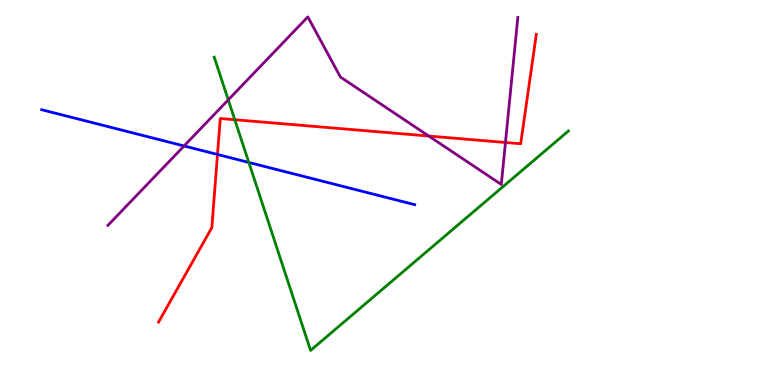[{'lines': ['blue', 'red'], 'intersections': [{'x': 2.81, 'y': 5.99}]}, {'lines': ['green', 'red'], 'intersections': [{'x': 3.03, 'y': 6.89}]}, {'lines': ['purple', 'red'], 'intersections': [{'x': 5.53, 'y': 6.47}, {'x': 6.52, 'y': 6.3}]}, {'lines': ['blue', 'green'], 'intersections': [{'x': 3.21, 'y': 5.78}]}, {'lines': ['blue', 'purple'], 'intersections': [{'x': 2.38, 'y': 6.21}]}, {'lines': ['green', 'purple'], 'intersections': [{'x': 2.95, 'y': 7.41}]}]